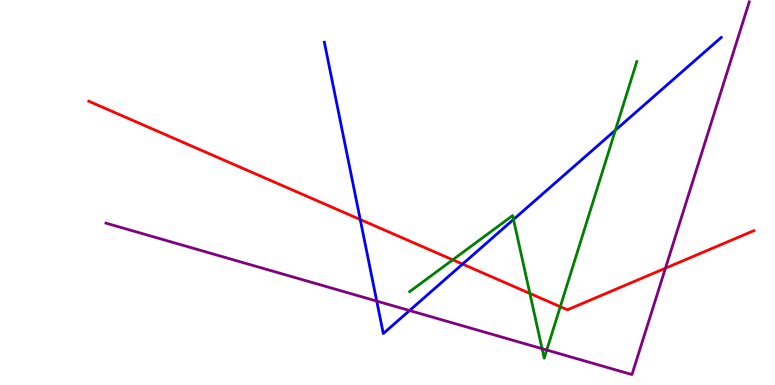[{'lines': ['blue', 'red'], 'intersections': [{'x': 4.65, 'y': 4.3}, {'x': 5.97, 'y': 3.14}]}, {'lines': ['green', 'red'], 'intersections': [{'x': 5.84, 'y': 3.25}, {'x': 6.84, 'y': 2.38}, {'x': 7.23, 'y': 2.03}]}, {'lines': ['purple', 'red'], 'intersections': [{'x': 8.59, 'y': 3.03}]}, {'lines': ['blue', 'green'], 'intersections': [{'x': 6.63, 'y': 4.3}, {'x': 7.94, 'y': 6.62}]}, {'lines': ['blue', 'purple'], 'intersections': [{'x': 4.86, 'y': 2.18}, {'x': 5.28, 'y': 1.93}]}, {'lines': ['green', 'purple'], 'intersections': [{'x': 6.99, 'y': 0.943}, {'x': 7.05, 'y': 0.908}]}]